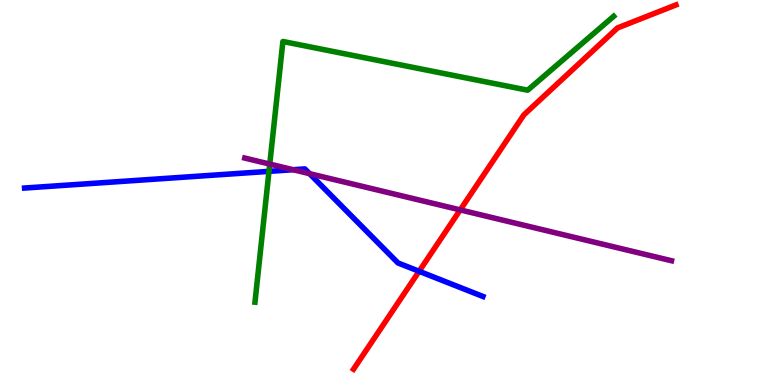[{'lines': ['blue', 'red'], 'intersections': [{'x': 5.41, 'y': 2.95}]}, {'lines': ['green', 'red'], 'intersections': []}, {'lines': ['purple', 'red'], 'intersections': [{'x': 5.94, 'y': 4.55}]}, {'lines': ['blue', 'green'], 'intersections': [{'x': 3.47, 'y': 5.55}]}, {'lines': ['blue', 'purple'], 'intersections': [{'x': 3.78, 'y': 5.59}, {'x': 3.99, 'y': 5.49}]}, {'lines': ['green', 'purple'], 'intersections': [{'x': 3.48, 'y': 5.74}]}]